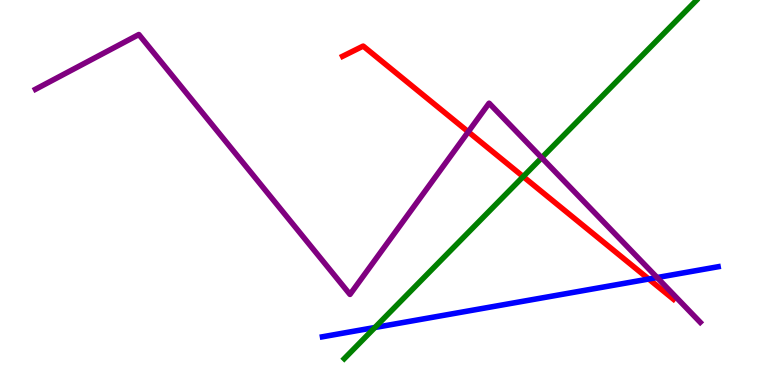[{'lines': ['blue', 'red'], 'intersections': [{'x': 8.37, 'y': 2.75}]}, {'lines': ['green', 'red'], 'intersections': [{'x': 6.75, 'y': 5.41}]}, {'lines': ['purple', 'red'], 'intersections': [{'x': 6.04, 'y': 6.58}]}, {'lines': ['blue', 'green'], 'intersections': [{'x': 4.84, 'y': 1.49}]}, {'lines': ['blue', 'purple'], 'intersections': [{'x': 8.48, 'y': 2.79}]}, {'lines': ['green', 'purple'], 'intersections': [{'x': 6.99, 'y': 5.9}]}]